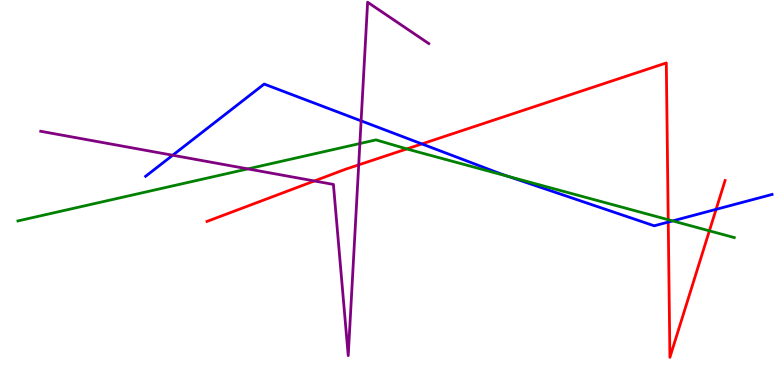[{'lines': ['blue', 'red'], 'intersections': [{'x': 5.44, 'y': 6.26}, {'x': 8.62, 'y': 4.23}, {'x': 9.24, 'y': 4.56}]}, {'lines': ['green', 'red'], 'intersections': [{'x': 5.25, 'y': 6.13}, {'x': 8.62, 'y': 4.29}, {'x': 9.15, 'y': 4.0}]}, {'lines': ['purple', 'red'], 'intersections': [{'x': 4.06, 'y': 5.3}, {'x': 4.63, 'y': 5.72}]}, {'lines': ['blue', 'green'], 'intersections': [{'x': 6.56, 'y': 5.42}, {'x': 8.68, 'y': 4.26}]}, {'lines': ['blue', 'purple'], 'intersections': [{'x': 2.23, 'y': 5.97}, {'x': 4.66, 'y': 6.86}]}, {'lines': ['green', 'purple'], 'intersections': [{'x': 3.2, 'y': 5.61}, {'x': 4.64, 'y': 6.27}]}]